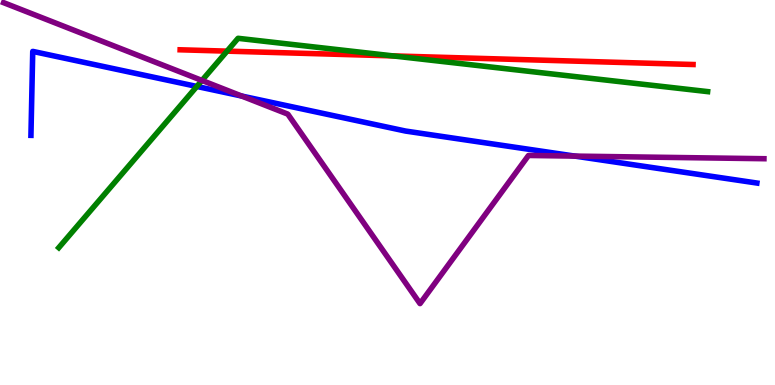[{'lines': ['blue', 'red'], 'intersections': []}, {'lines': ['green', 'red'], 'intersections': [{'x': 2.93, 'y': 8.67}, {'x': 5.07, 'y': 8.55}]}, {'lines': ['purple', 'red'], 'intersections': []}, {'lines': ['blue', 'green'], 'intersections': [{'x': 2.54, 'y': 7.75}]}, {'lines': ['blue', 'purple'], 'intersections': [{'x': 3.12, 'y': 7.51}, {'x': 7.42, 'y': 5.95}]}, {'lines': ['green', 'purple'], 'intersections': [{'x': 2.61, 'y': 7.91}]}]